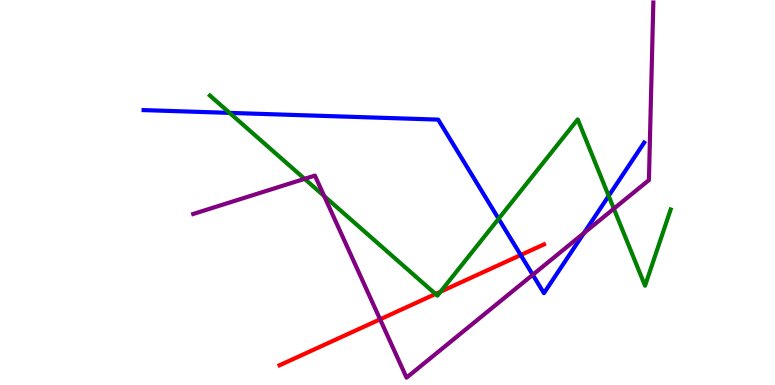[{'lines': ['blue', 'red'], 'intersections': [{'x': 6.72, 'y': 3.38}]}, {'lines': ['green', 'red'], 'intersections': [{'x': 5.62, 'y': 2.36}, {'x': 5.68, 'y': 2.42}]}, {'lines': ['purple', 'red'], 'intersections': [{'x': 4.9, 'y': 1.71}]}, {'lines': ['blue', 'green'], 'intersections': [{'x': 2.96, 'y': 7.07}, {'x': 6.43, 'y': 4.32}, {'x': 7.85, 'y': 4.91}]}, {'lines': ['blue', 'purple'], 'intersections': [{'x': 6.87, 'y': 2.86}, {'x': 7.53, 'y': 3.95}]}, {'lines': ['green', 'purple'], 'intersections': [{'x': 3.93, 'y': 5.35}, {'x': 4.18, 'y': 4.91}, {'x': 7.92, 'y': 4.58}]}]